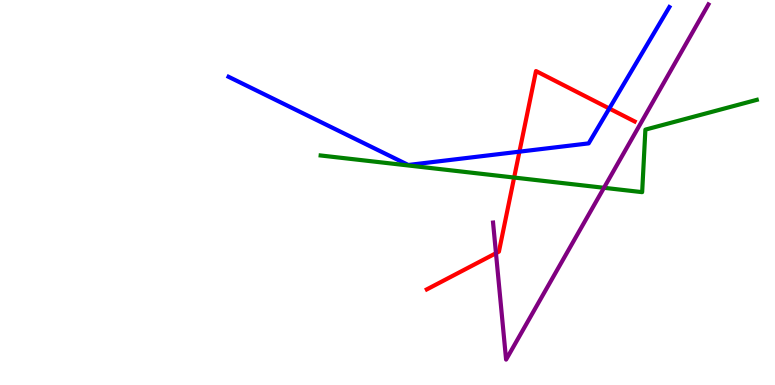[{'lines': ['blue', 'red'], 'intersections': [{'x': 6.7, 'y': 6.06}, {'x': 7.86, 'y': 7.18}]}, {'lines': ['green', 'red'], 'intersections': [{'x': 6.63, 'y': 5.39}]}, {'lines': ['purple', 'red'], 'intersections': [{'x': 6.4, 'y': 3.42}]}, {'lines': ['blue', 'green'], 'intersections': []}, {'lines': ['blue', 'purple'], 'intersections': []}, {'lines': ['green', 'purple'], 'intersections': [{'x': 7.79, 'y': 5.12}]}]